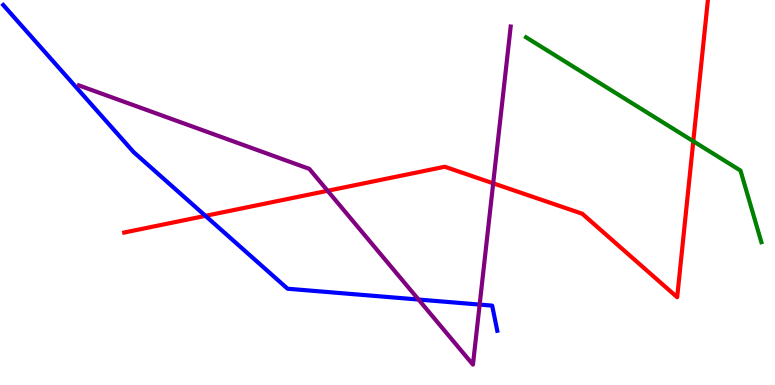[{'lines': ['blue', 'red'], 'intersections': [{'x': 2.65, 'y': 4.39}]}, {'lines': ['green', 'red'], 'intersections': [{'x': 8.95, 'y': 6.33}]}, {'lines': ['purple', 'red'], 'intersections': [{'x': 4.23, 'y': 5.04}, {'x': 6.36, 'y': 5.24}]}, {'lines': ['blue', 'green'], 'intersections': []}, {'lines': ['blue', 'purple'], 'intersections': [{'x': 5.4, 'y': 2.22}, {'x': 6.19, 'y': 2.09}]}, {'lines': ['green', 'purple'], 'intersections': []}]